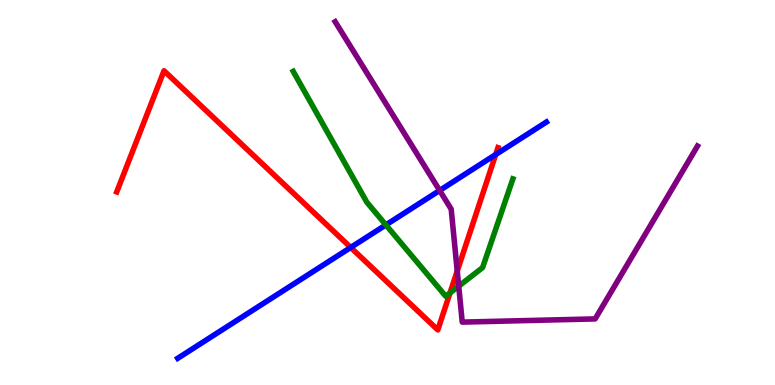[{'lines': ['blue', 'red'], 'intersections': [{'x': 4.53, 'y': 3.57}, {'x': 6.4, 'y': 5.99}]}, {'lines': ['green', 'red'], 'intersections': [{'x': 5.81, 'y': 2.39}]}, {'lines': ['purple', 'red'], 'intersections': [{'x': 5.9, 'y': 2.96}]}, {'lines': ['blue', 'green'], 'intersections': [{'x': 4.98, 'y': 4.16}]}, {'lines': ['blue', 'purple'], 'intersections': [{'x': 5.67, 'y': 5.05}]}, {'lines': ['green', 'purple'], 'intersections': [{'x': 5.92, 'y': 2.57}]}]